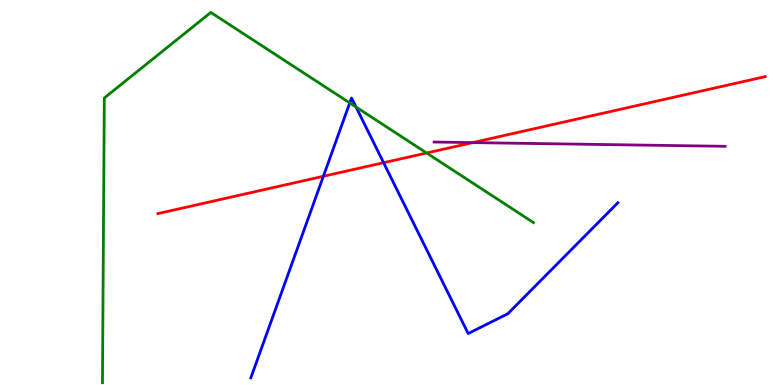[{'lines': ['blue', 'red'], 'intersections': [{'x': 4.17, 'y': 5.42}, {'x': 4.95, 'y': 5.77}]}, {'lines': ['green', 'red'], 'intersections': [{'x': 5.5, 'y': 6.03}]}, {'lines': ['purple', 'red'], 'intersections': [{'x': 6.1, 'y': 6.3}]}, {'lines': ['blue', 'green'], 'intersections': [{'x': 4.51, 'y': 7.33}, {'x': 4.59, 'y': 7.22}]}, {'lines': ['blue', 'purple'], 'intersections': []}, {'lines': ['green', 'purple'], 'intersections': []}]